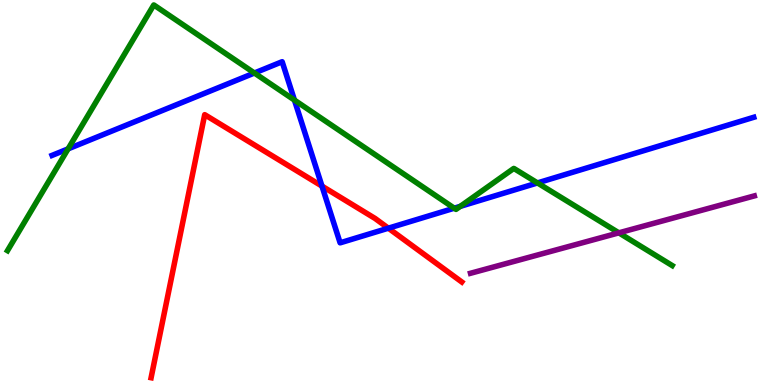[{'lines': ['blue', 'red'], 'intersections': [{'x': 4.15, 'y': 5.17}, {'x': 5.01, 'y': 4.07}]}, {'lines': ['green', 'red'], 'intersections': []}, {'lines': ['purple', 'red'], 'intersections': []}, {'lines': ['blue', 'green'], 'intersections': [{'x': 0.879, 'y': 6.13}, {'x': 3.28, 'y': 8.1}, {'x': 3.8, 'y': 7.4}, {'x': 5.86, 'y': 4.59}, {'x': 5.94, 'y': 4.64}, {'x': 6.94, 'y': 5.25}]}, {'lines': ['blue', 'purple'], 'intersections': []}, {'lines': ['green', 'purple'], 'intersections': [{'x': 7.99, 'y': 3.95}]}]